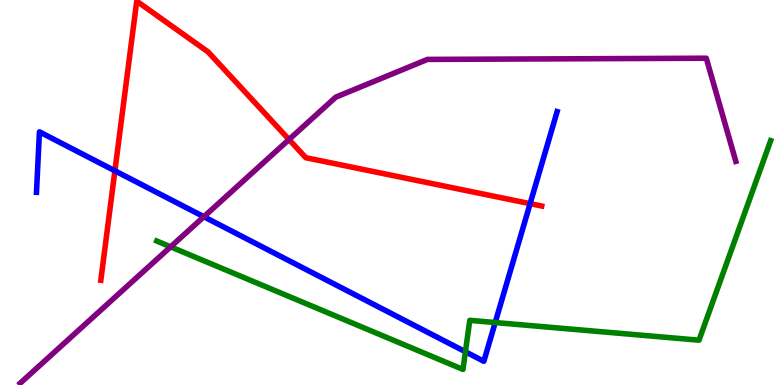[{'lines': ['blue', 'red'], 'intersections': [{'x': 1.48, 'y': 5.56}, {'x': 6.84, 'y': 4.71}]}, {'lines': ['green', 'red'], 'intersections': []}, {'lines': ['purple', 'red'], 'intersections': [{'x': 3.73, 'y': 6.38}]}, {'lines': ['blue', 'green'], 'intersections': [{'x': 6.01, 'y': 0.863}, {'x': 6.39, 'y': 1.62}]}, {'lines': ['blue', 'purple'], 'intersections': [{'x': 2.63, 'y': 4.37}]}, {'lines': ['green', 'purple'], 'intersections': [{'x': 2.2, 'y': 3.59}]}]